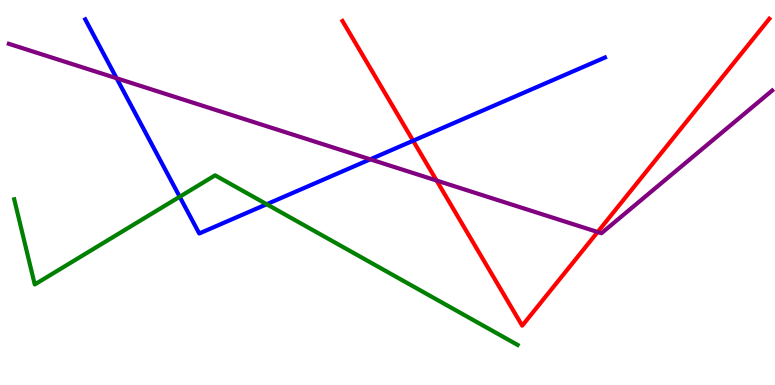[{'lines': ['blue', 'red'], 'intersections': [{'x': 5.33, 'y': 6.34}]}, {'lines': ['green', 'red'], 'intersections': []}, {'lines': ['purple', 'red'], 'intersections': [{'x': 5.63, 'y': 5.31}, {'x': 7.71, 'y': 3.97}]}, {'lines': ['blue', 'green'], 'intersections': [{'x': 2.32, 'y': 4.89}, {'x': 3.44, 'y': 4.7}]}, {'lines': ['blue', 'purple'], 'intersections': [{'x': 1.5, 'y': 7.97}, {'x': 4.78, 'y': 5.86}]}, {'lines': ['green', 'purple'], 'intersections': []}]